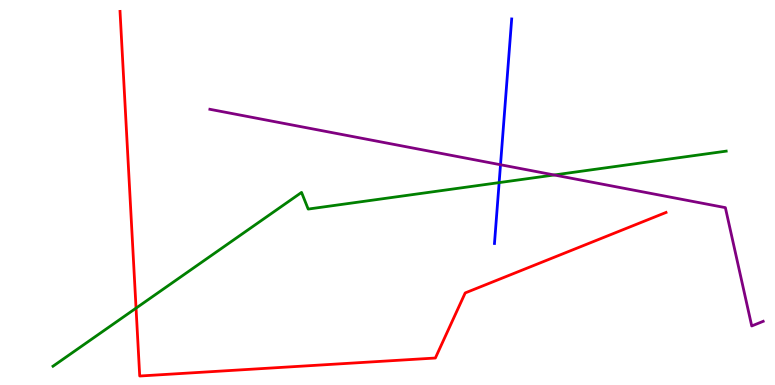[{'lines': ['blue', 'red'], 'intersections': []}, {'lines': ['green', 'red'], 'intersections': [{'x': 1.76, 'y': 2.0}]}, {'lines': ['purple', 'red'], 'intersections': []}, {'lines': ['blue', 'green'], 'intersections': [{'x': 6.44, 'y': 5.26}]}, {'lines': ['blue', 'purple'], 'intersections': [{'x': 6.46, 'y': 5.72}]}, {'lines': ['green', 'purple'], 'intersections': [{'x': 7.15, 'y': 5.46}]}]